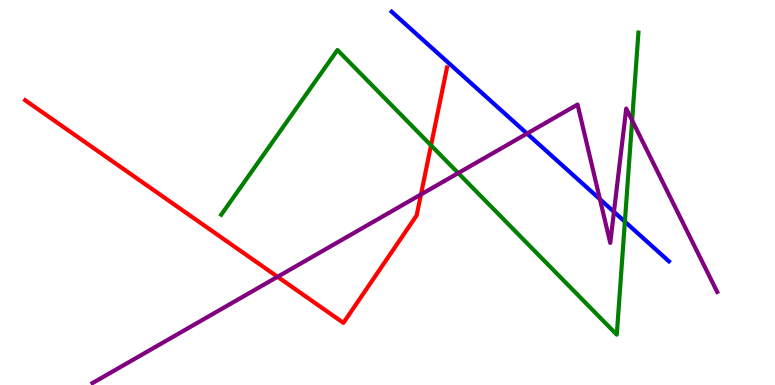[{'lines': ['blue', 'red'], 'intersections': []}, {'lines': ['green', 'red'], 'intersections': [{'x': 5.56, 'y': 6.22}]}, {'lines': ['purple', 'red'], 'intersections': [{'x': 3.58, 'y': 2.81}, {'x': 5.43, 'y': 4.95}]}, {'lines': ['blue', 'green'], 'intersections': [{'x': 8.06, 'y': 4.24}]}, {'lines': ['blue', 'purple'], 'intersections': [{'x': 6.8, 'y': 6.53}, {'x': 7.74, 'y': 4.83}, {'x': 7.92, 'y': 4.5}]}, {'lines': ['green', 'purple'], 'intersections': [{'x': 5.91, 'y': 5.5}, {'x': 8.16, 'y': 6.87}]}]